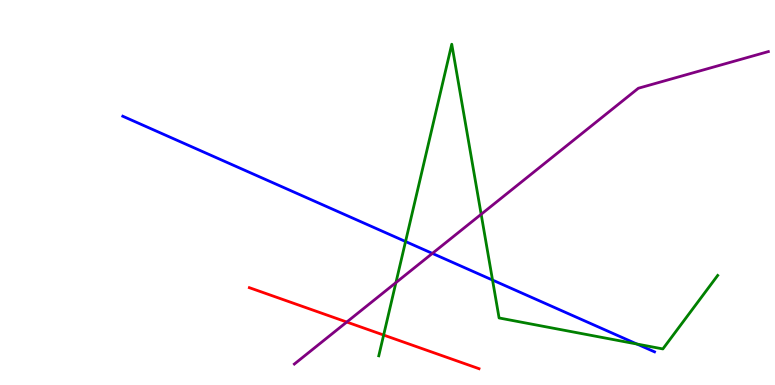[{'lines': ['blue', 'red'], 'intersections': []}, {'lines': ['green', 'red'], 'intersections': [{'x': 4.95, 'y': 1.3}]}, {'lines': ['purple', 'red'], 'intersections': [{'x': 4.47, 'y': 1.64}]}, {'lines': ['blue', 'green'], 'intersections': [{'x': 5.23, 'y': 3.73}, {'x': 6.36, 'y': 2.73}, {'x': 8.22, 'y': 1.06}]}, {'lines': ['blue', 'purple'], 'intersections': [{'x': 5.58, 'y': 3.42}]}, {'lines': ['green', 'purple'], 'intersections': [{'x': 5.11, 'y': 2.66}, {'x': 6.21, 'y': 4.43}]}]